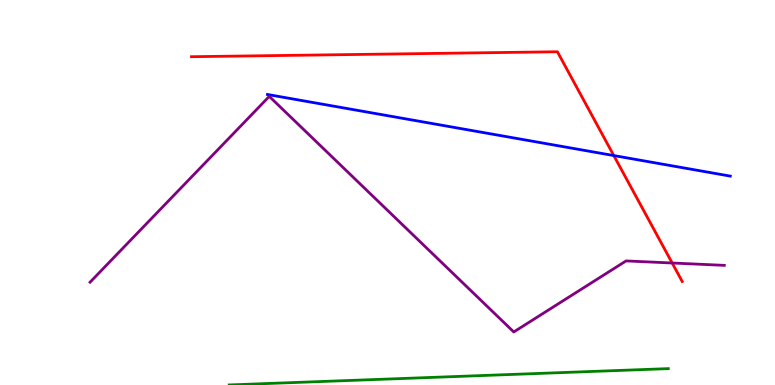[{'lines': ['blue', 'red'], 'intersections': [{'x': 7.92, 'y': 5.96}]}, {'lines': ['green', 'red'], 'intersections': []}, {'lines': ['purple', 'red'], 'intersections': [{'x': 8.67, 'y': 3.17}]}, {'lines': ['blue', 'green'], 'intersections': []}, {'lines': ['blue', 'purple'], 'intersections': []}, {'lines': ['green', 'purple'], 'intersections': []}]